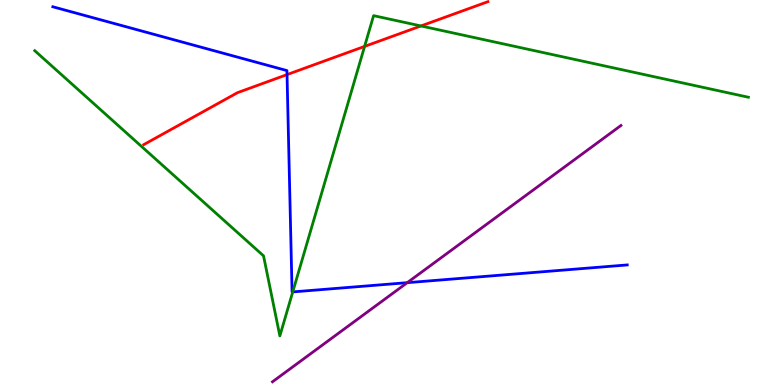[{'lines': ['blue', 'red'], 'intersections': [{'x': 3.7, 'y': 8.06}]}, {'lines': ['green', 'red'], 'intersections': [{'x': 4.7, 'y': 8.79}, {'x': 5.43, 'y': 9.33}]}, {'lines': ['purple', 'red'], 'intersections': []}, {'lines': ['blue', 'green'], 'intersections': [{'x': 3.78, 'y': 2.42}]}, {'lines': ['blue', 'purple'], 'intersections': [{'x': 5.25, 'y': 2.66}]}, {'lines': ['green', 'purple'], 'intersections': []}]